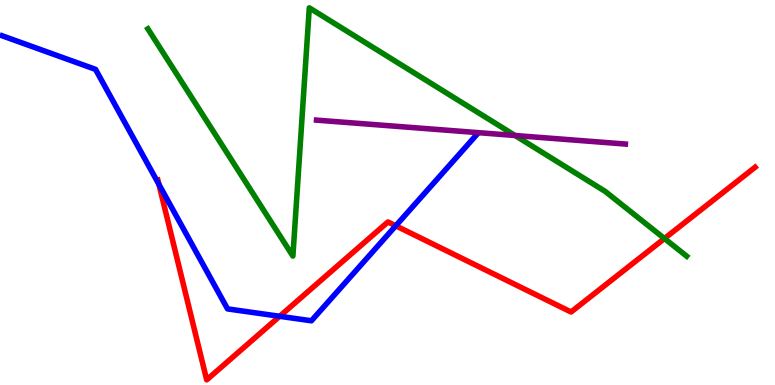[{'lines': ['blue', 'red'], 'intersections': [{'x': 2.05, 'y': 5.21}, {'x': 3.61, 'y': 1.78}, {'x': 5.11, 'y': 4.14}]}, {'lines': ['green', 'red'], 'intersections': [{'x': 8.57, 'y': 3.8}]}, {'lines': ['purple', 'red'], 'intersections': []}, {'lines': ['blue', 'green'], 'intersections': []}, {'lines': ['blue', 'purple'], 'intersections': []}, {'lines': ['green', 'purple'], 'intersections': [{'x': 6.65, 'y': 6.48}]}]